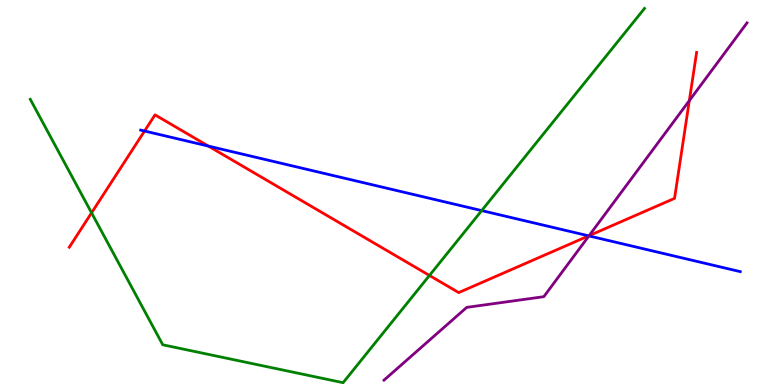[{'lines': ['blue', 'red'], 'intersections': [{'x': 1.87, 'y': 6.6}, {'x': 2.69, 'y': 6.21}, {'x': 7.6, 'y': 3.87}]}, {'lines': ['green', 'red'], 'intersections': [{'x': 1.18, 'y': 4.47}, {'x': 5.54, 'y': 2.85}]}, {'lines': ['purple', 'red'], 'intersections': [{'x': 7.6, 'y': 3.88}, {'x': 8.89, 'y': 7.39}]}, {'lines': ['blue', 'green'], 'intersections': [{'x': 6.22, 'y': 4.53}]}, {'lines': ['blue', 'purple'], 'intersections': [{'x': 7.6, 'y': 3.87}]}, {'lines': ['green', 'purple'], 'intersections': []}]